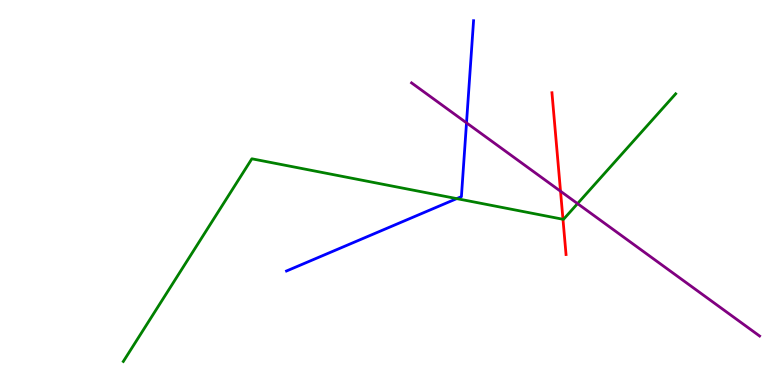[{'lines': ['blue', 'red'], 'intersections': []}, {'lines': ['green', 'red'], 'intersections': [{'x': 7.26, 'y': 4.3}]}, {'lines': ['purple', 'red'], 'intersections': [{'x': 7.23, 'y': 5.03}]}, {'lines': ['blue', 'green'], 'intersections': [{'x': 5.89, 'y': 4.84}]}, {'lines': ['blue', 'purple'], 'intersections': [{'x': 6.02, 'y': 6.81}]}, {'lines': ['green', 'purple'], 'intersections': [{'x': 7.45, 'y': 4.71}]}]